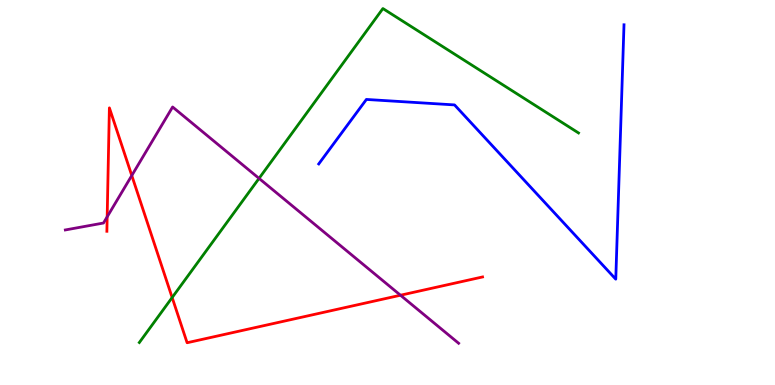[{'lines': ['blue', 'red'], 'intersections': []}, {'lines': ['green', 'red'], 'intersections': [{'x': 2.22, 'y': 2.27}]}, {'lines': ['purple', 'red'], 'intersections': [{'x': 1.38, 'y': 4.37}, {'x': 1.7, 'y': 5.44}, {'x': 5.17, 'y': 2.33}]}, {'lines': ['blue', 'green'], 'intersections': []}, {'lines': ['blue', 'purple'], 'intersections': []}, {'lines': ['green', 'purple'], 'intersections': [{'x': 3.34, 'y': 5.37}]}]